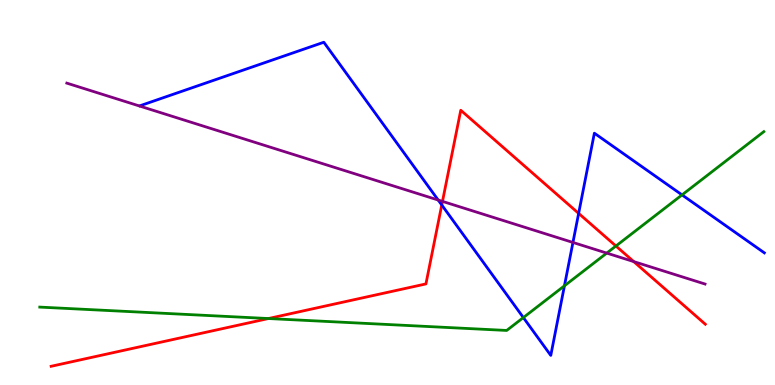[{'lines': ['blue', 'red'], 'intersections': [{'x': 5.7, 'y': 4.68}, {'x': 7.47, 'y': 4.46}]}, {'lines': ['green', 'red'], 'intersections': [{'x': 3.46, 'y': 1.73}, {'x': 7.95, 'y': 3.61}]}, {'lines': ['purple', 'red'], 'intersections': [{'x': 5.71, 'y': 4.77}, {'x': 8.18, 'y': 3.21}]}, {'lines': ['blue', 'green'], 'intersections': [{'x': 6.75, 'y': 1.75}, {'x': 7.28, 'y': 2.58}, {'x': 8.8, 'y': 4.94}]}, {'lines': ['blue', 'purple'], 'intersections': [{'x': 5.65, 'y': 4.8}, {'x': 7.39, 'y': 3.7}]}, {'lines': ['green', 'purple'], 'intersections': [{'x': 7.83, 'y': 3.43}]}]